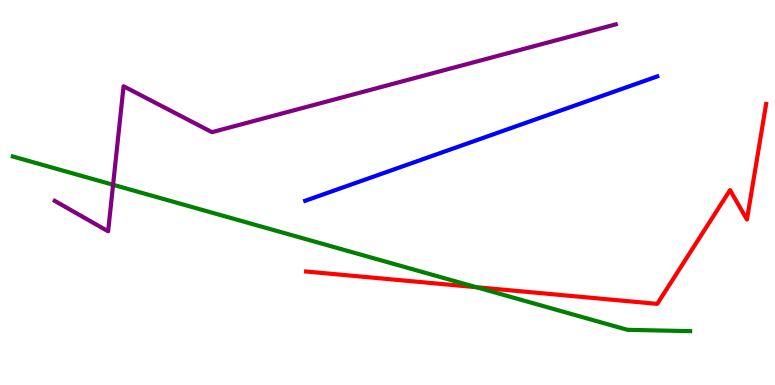[{'lines': ['blue', 'red'], 'intersections': []}, {'lines': ['green', 'red'], 'intersections': [{'x': 6.15, 'y': 2.54}]}, {'lines': ['purple', 'red'], 'intersections': []}, {'lines': ['blue', 'green'], 'intersections': []}, {'lines': ['blue', 'purple'], 'intersections': []}, {'lines': ['green', 'purple'], 'intersections': [{'x': 1.46, 'y': 5.2}]}]